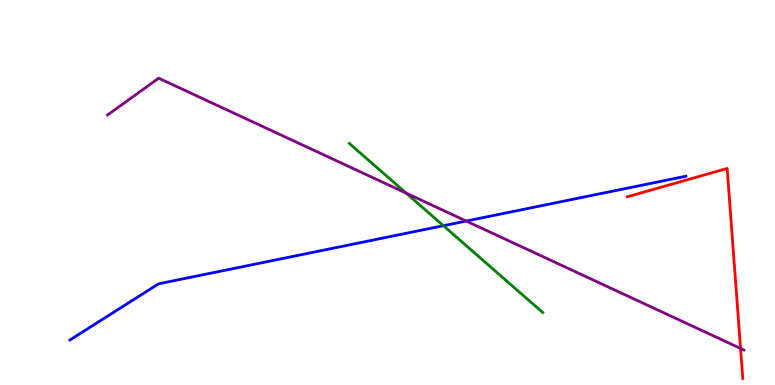[{'lines': ['blue', 'red'], 'intersections': []}, {'lines': ['green', 'red'], 'intersections': []}, {'lines': ['purple', 'red'], 'intersections': [{'x': 9.56, 'y': 0.949}]}, {'lines': ['blue', 'green'], 'intersections': [{'x': 5.72, 'y': 4.14}]}, {'lines': ['blue', 'purple'], 'intersections': [{'x': 6.02, 'y': 4.26}]}, {'lines': ['green', 'purple'], 'intersections': [{'x': 5.24, 'y': 4.98}]}]